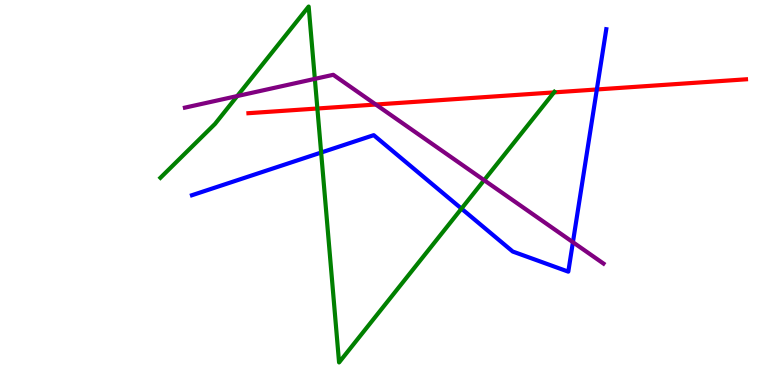[{'lines': ['blue', 'red'], 'intersections': [{'x': 7.7, 'y': 7.68}]}, {'lines': ['green', 'red'], 'intersections': [{'x': 4.1, 'y': 7.18}, {'x': 7.15, 'y': 7.6}]}, {'lines': ['purple', 'red'], 'intersections': [{'x': 4.85, 'y': 7.29}]}, {'lines': ['blue', 'green'], 'intersections': [{'x': 4.14, 'y': 6.04}, {'x': 5.95, 'y': 4.58}]}, {'lines': ['blue', 'purple'], 'intersections': [{'x': 7.39, 'y': 3.71}]}, {'lines': ['green', 'purple'], 'intersections': [{'x': 3.06, 'y': 7.5}, {'x': 4.06, 'y': 7.95}, {'x': 6.25, 'y': 5.32}]}]